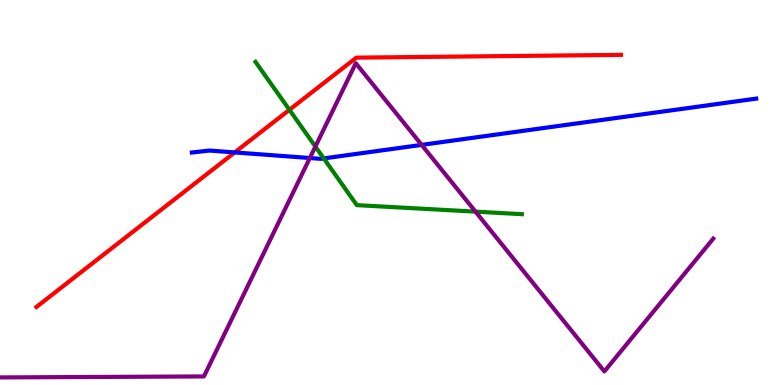[{'lines': ['blue', 'red'], 'intersections': [{'x': 3.03, 'y': 6.04}]}, {'lines': ['green', 'red'], 'intersections': [{'x': 3.73, 'y': 7.15}]}, {'lines': ['purple', 'red'], 'intersections': []}, {'lines': ['blue', 'green'], 'intersections': [{'x': 4.18, 'y': 5.89}]}, {'lines': ['blue', 'purple'], 'intersections': [{'x': 4.0, 'y': 5.9}, {'x': 5.44, 'y': 6.24}]}, {'lines': ['green', 'purple'], 'intersections': [{'x': 4.07, 'y': 6.19}, {'x': 6.14, 'y': 4.5}]}]